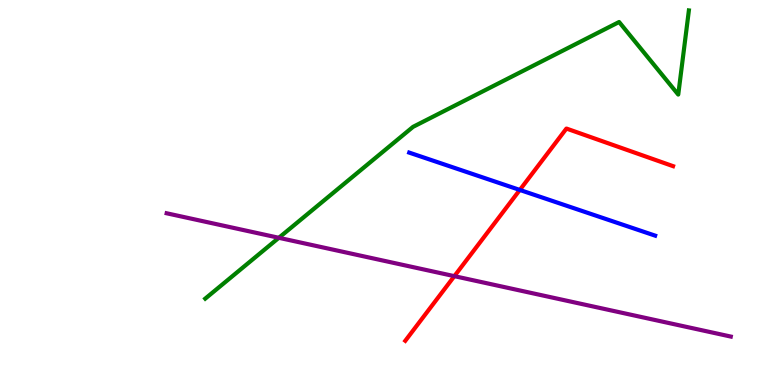[{'lines': ['blue', 'red'], 'intersections': [{'x': 6.71, 'y': 5.07}]}, {'lines': ['green', 'red'], 'intersections': []}, {'lines': ['purple', 'red'], 'intersections': [{'x': 5.86, 'y': 2.83}]}, {'lines': ['blue', 'green'], 'intersections': []}, {'lines': ['blue', 'purple'], 'intersections': []}, {'lines': ['green', 'purple'], 'intersections': [{'x': 3.6, 'y': 3.82}]}]